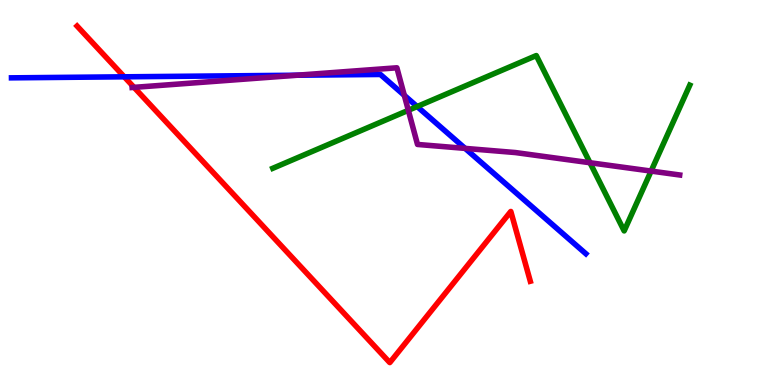[{'lines': ['blue', 'red'], 'intersections': [{'x': 1.6, 'y': 8.0}]}, {'lines': ['green', 'red'], 'intersections': []}, {'lines': ['purple', 'red'], 'intersections': [{'x': 1.73, 'y': 7.73}]}, {'lines': ['blue', 'green'], 'intersections': [{'x': 5.38, 'y': 7.23}]}, {'lines': ['blue', 'purple'], 'intersections': [{'x': 3.83, 'y': 8.05}, {'x': 5.22, 'y': 7.52}, {'x': 6.0, 'y': 6.15}]}, {'lines': ['green', 'purple'], 'intersections': [{'x': 5.27, 'y': 7.13}, {'x': 7.61, 'y': 5.77}, {'x': 8.4, 'y': 5.56}]}]